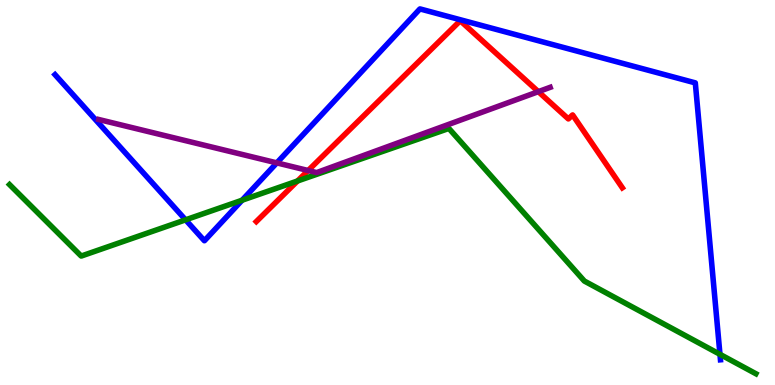[{'lines': ['blue', 'red'], 'intersections': []}, {'lines': ['green', 'red'], 'intersections': [{'x': 3.84, 'y': 5.3}]}, {'lines': ['purple', 'red'], 'intersections': [{'x': 3.98, 'y': 5.57}, {'x': 6.95, 'y': 7.62}]}, {'lines': ['blue', 'green'], 'intersections': [{'x': 2.39, 'y': 4.29}, {'x': 3.12, 'y': 4.8}, {'x': 9.29, 'y': 0.797}]}, {'lines': ['blue', 'purple'], 'intersections': [{'x': 3.57, 'y': 5.77}]}, {'lines': ['green', 'purple'], 'intersections': []}]